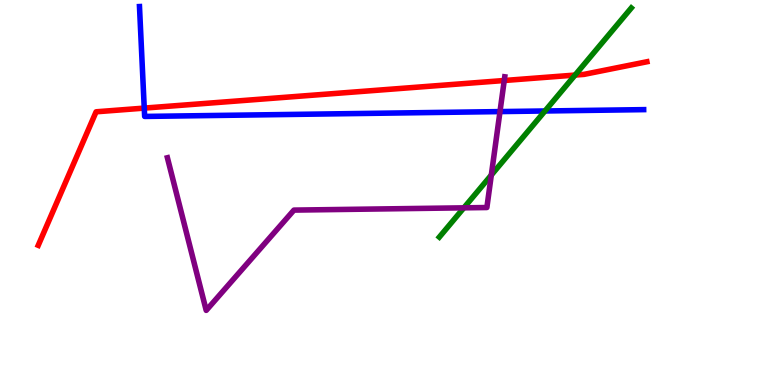[{'lines': ['blue', 'red'], 'intersections': [{'x': 1.86, 'y': 7.19}]}, {'lines': ['green', 'red'], 'intersections': [{'x': 7.42, 'y': 8.05}]}, {'lines': ['purple', 'red'], 'intersections': [{'x': 6.51, 'y': 7.91}]}, {'lines': ['blue', 'green'], 'intersections': [{'x': 7.03, 'y': 7.12}]}, {'lines': ['blue', 'purple'], 'intersections': [{'x': 6.45, 'y': 7.1}]}, {'lines': ['green', 'purple'], 'intersections': [{'x': 5.99, 'y': 4.6}, {'x': 6.34, 'y': 5.45}]}]